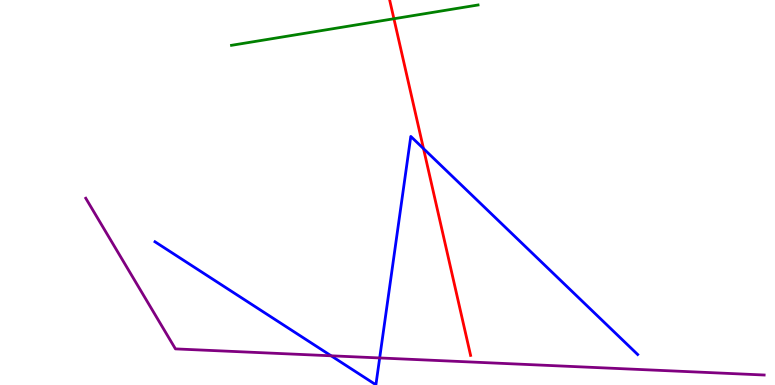[{'lines': ['blue', 'red'], 'intersections': [{'x': 5.46, 'y': 6.14}]}, {'lines': ['green', 'red'], 'intersections': [{'x': 5.08, 'y': 9.51}]}, {'lines': ['purple', 'red'], 'intersections': []}, {'lines': ['blue', 'green'], 'intersections': []}, {'lines': ['blue', 'purple'], 'intersections': [{'x': 4.27, 'y': 0.758}, {'x': 4.9, 'y': 0.703}]}, {'lines': ['green', 'purple'], 'intersections': []}]